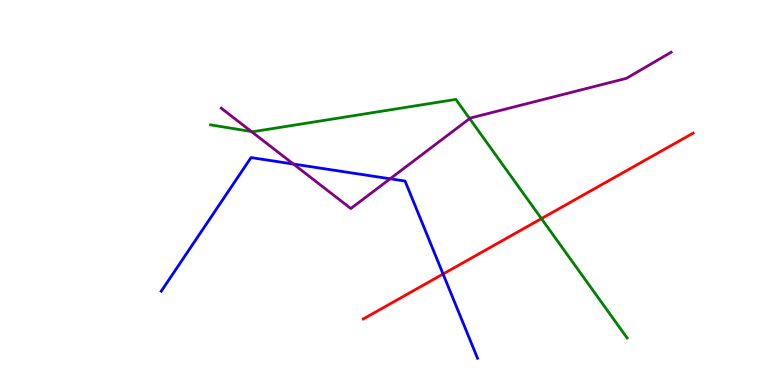[{'lines': ['blue', 'red'], 'intersections': [{'x': 5.72, 'y': 2.88}]}, {'lines': ['green', 'red'], 'intersections': [{'x': 6.99, 'y': 4.32}]}, {'lines': ['purple', 'red'], 'intersections': []}, {'lines': ['blue', 'green'], 'intersections': []}, {'lines': ['blue', 'purple'], 'intersections': [{'x': 3.79, 'y': 5.74}, {'x': 5.03, 'y': 5.36}]}, {'lines': ['green', 'purple'], 'intersections': [{'x': 3.24, 'y': 6.58}, {'x': 6.06, 'y': 6.92}]}]